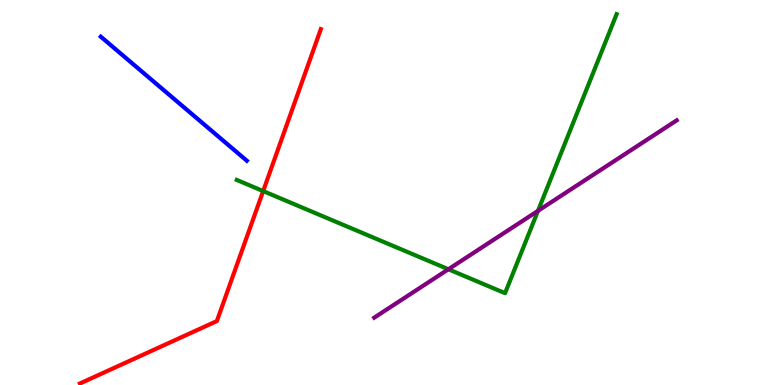[{'lines': ['blue', 'red'], 'intersections': []}, {'lines': ['green', 'red'], 'intersections': [{'x': 3.4, 'y': 5.04}]}, {'lines': ['purple', 'red'], 'intersections': []}, {'lines': ['blue', 'green'], 'intersections': []}, {'lines': ['blue', 'purple'], 'intersections': []}, {'lines': ['green', 'purple'], 'intersections': [{'x': 5.79, 'y': 3.01}, {'x': 6.94, 'y': 4.52}]}]